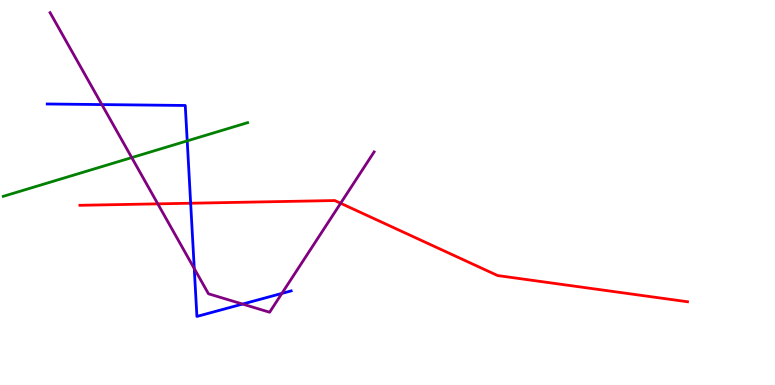[{'lines': ['blue', 'red'], 'intersections': [{'x': 2.46, 'y': 4.72}]}, {'lines': ['green', 'red'], 'intersections': []}, {'lines': ['purple', 'red'], 'intersections': [{'x': 2.04, 'y': 4.71}, {'x': 4.4, 'y': 4.72}]}, {'lines': ['blue', 'green'], 'intersections': [{'x': 2.42, 'y': 6.34}]}, {'lines': ['blue', 'purple'], 'intersections': [{'x': 1.31, 'y': 7.28}, {'x': 2.51, 'y': 3.02}, {'x': 3.13, 'y': 2.1}, {'x': 3.64, 'y': 2.38}]}, {'lines': ['green', 'purple'], 'intersections': [{'x': 1.7, 'y': 5.91}]}]